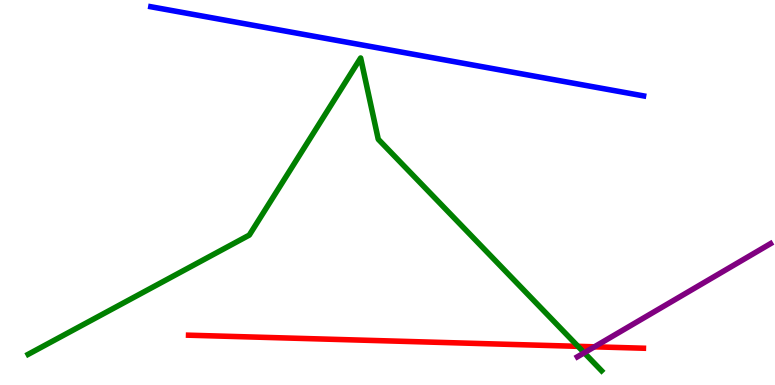[{'lines': ['blue', 'red'], 'intersections': []}, {'lines': ['green', 'red'], 'intersections': [{'x': 7.46, 'y': 1.0}]}, {'lines': ['purple', 'red'], 'intersections': [{'x': 7.67, 'y': 0.992}]}, {'lines': ['blue', 'green'], 'intersections': []}, {'lines': ['blue', 'purple'], 'intersections': []}, {'lines': ['green', 'purple'], 'intersections': [{'x': 7.54, 'y': 0.837}]}]